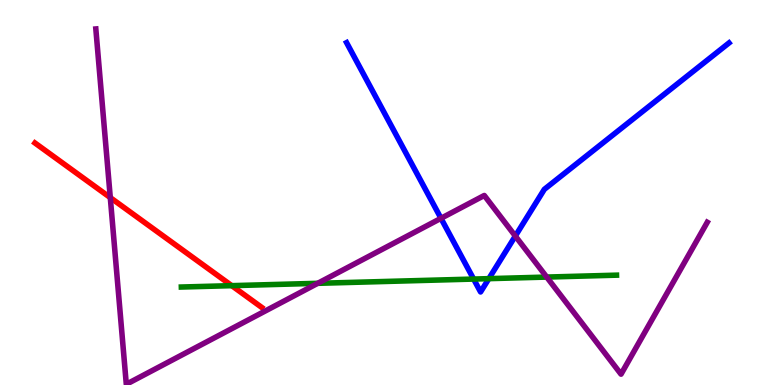[{'lines': ['blue', 'red'], 'intersections': []}, {'lines': ['green', 'red'], 'intersections': [{'x': 2.99, 'y': 2.58}]}, {'lines': ['purple', 'red'], 'intersections': [{'x': 1.42, 'y': 4.87}]}, {'lines': ['blue', 'green'], 'intersections': [{'x': 6.11, 'y': 2.75}, {'x': 6.31, 'y': 2.76}]}, {'lines': ['blue', 'purple'], 'intersections': [{'x': 5.69, 'y': 4.33}, {'x': 6.65, 'y': 3.87}]}, {'lines': ['green', 'purple'], 'intersections': [{'x': 4.1, 'y': 2.64}, {'x': 7.05, 'y': 2.8}]}]